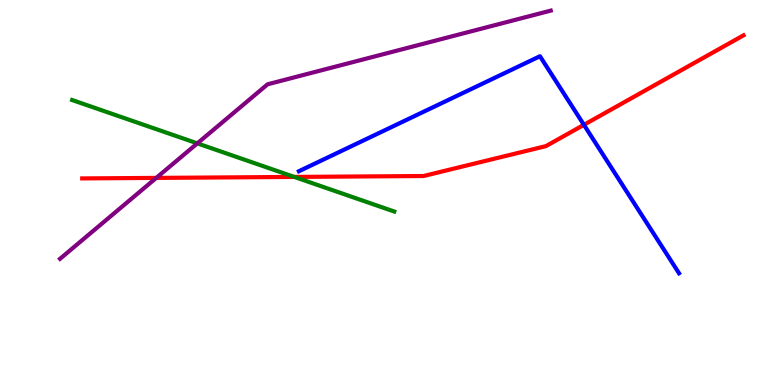[{'lines': ['blue', 'red'], 'intersections': [{'x': 7.53, 'y': 6.76}]}, {'lines': ['green', 'red'], 'intersections': [{'x': 3.8, 'y': 5.4}]}, {'lines': ['purple', 'red'], 'intersections': [{'x': 2.02, 'y': 5.38}]}, {'lines': ['blue', 'green'], 'intersections': []}, {'lines': ['blue', 'purple'], 'intersections': []}, {'lines': ['green', 'purple'], 'intersections': [{'x': 2.55, 'y': 6.28}]}]